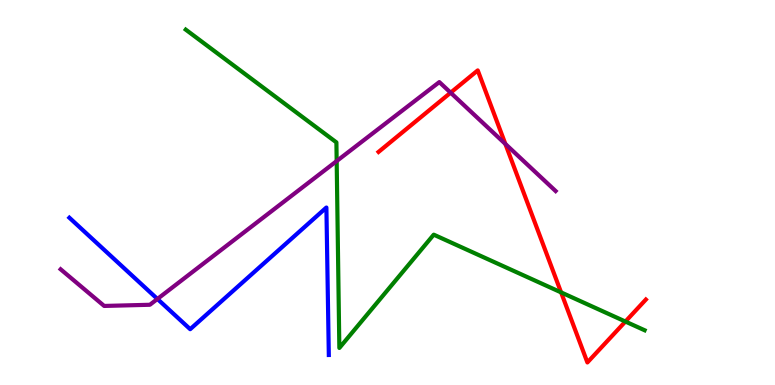[{'lines': ['blue', 'red'], 'intersections': []}, {'lines': ['green', 'red'], 'intersections': [{'x': 7.24, 'y': 2.41}, {'x': 8.07, 'y': 1.65}]}, {'lines': ['purple', 'red'], 'intersections': [{'x': 5.81, 'y': 7.59}, {'x': 6.52, 'y': 6.26}]}, {'lines': ['blue', 'green'], 'intersections': []}, {'lines': ['blue', 'purple'], 'intersections': [{'x': 2.03, 'y': 2.23}]}, {'lines': ['green', 'purple'], 'intersections': [{'x': 4.34, 'y': 5.82}]}]